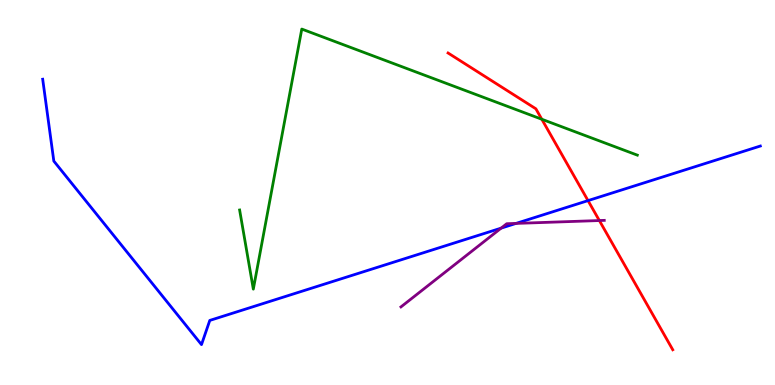[{'lines': ['blue', 'red'], 'intersections': [{'x': 7.59, 'y': 4.79}]}, {'lines': ['green', 'red'], 'intersections': [{'x': 6.99, 'y': 6.9}]}, {'lines': ['purple', 'red'], 'intersections': [{'x': 7.73, 'y': 4.27}]}, {'lines': ['blue', 'green'], 'intersections': []}, {'lines': ['blue', 'purple'], 'intersections': [{'x': 6.47, 'y': 4.07}, {'x': 6.66, 'y': 4.2}]}, {'lines': ['green', 'purple'], 'intersections': []}]